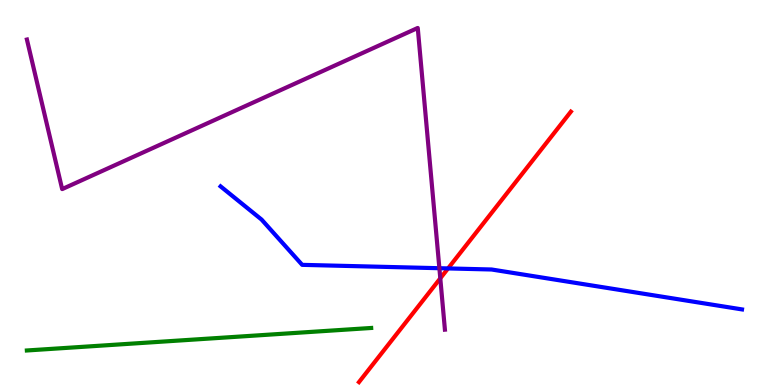[{'lines': ['blue', 'red'], 'intersections': [{'x': 5.78, 'y': 3.03}]}, {'lines': ['green', 'red'], 'intersections': []}, {'lines': ['purple', 'red'], 'intersections': [{'x': 5.68, 'y': 2.77}]}, {'lines': ['blue', 'green'], 'intersections': []}, {'lines': ['blue', 'purple'], 'intersections': [{'x': 5.67, 'y': 3.03}]}, {'lines': ['green', 'purple'], 'intersections': []}]